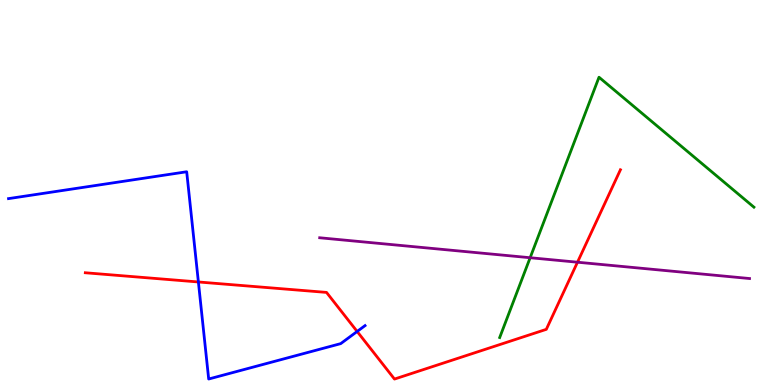[{'lines': ['blue', 'red'], 'intersections': [{'x': 2.56, 'y': 2.68}, {'x': 4.61, 'y': 1.39}]}, {'lines': ['green', 'red'], 'intersections': []}, {'lines': ['purple', 'red'], 'intersections': [{'x': 7.45, 'y': 3.19}]}, {'lines': ['blue', 'green'], 'intersections': []}, {'lines': ['blue', 'purple'], 'intersections': []}, {'lines': ['green', 'purple'], 'intersections': [{'x': 6.84, 'y': 3.31}]}]